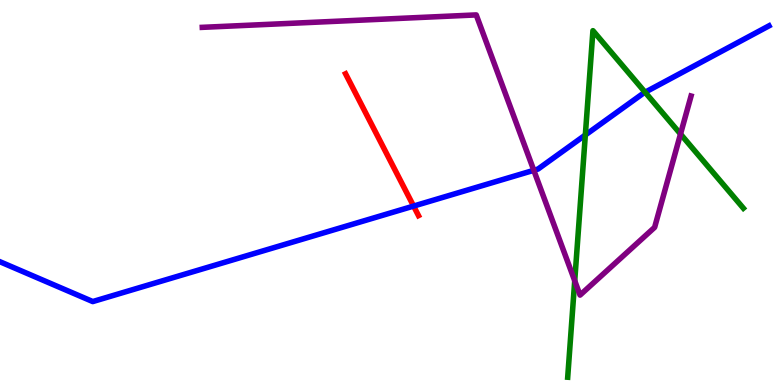[{'lines': ['blue', 'red'], 'intersections': [{'x': 5.34, 'y': 4.65}]}, {'lines': ['green', 'red'], 'intersections': []}, {'lines': ['purple', 'red'], 'intersections': []}, {'lines': ['blue', 'green'], 'intersections': [{'x': 7.55, 'y': 6.49}, {'x': 8.32, 'y': 7.6}]}, {'lines': ['blue', 'purple'], 'intersections': [{'x': 6.89, 'y': 5.58}]}, {'lines': ['green', 'purple'], 'intersections': [{'x': 7.42, 'y': 2.71}, {'x': 8.78, 'y': 6.52}]}]